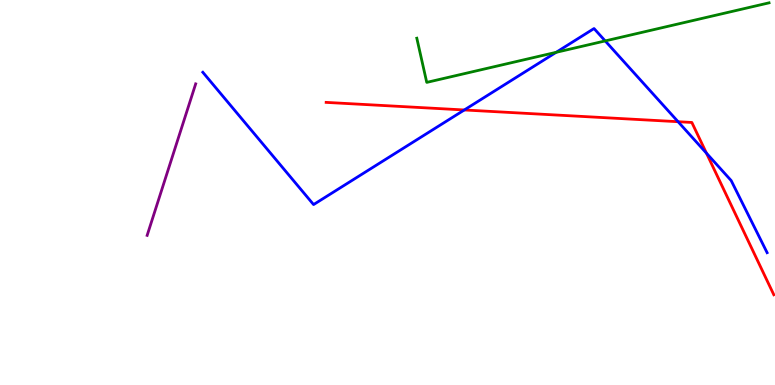[{'lines': ['blue', 'red'], 'intersections': [{'x': 5.99, 'y': 7.14}, {'x': 8.75, 'y': 6.84}, {'x': 9.12, 'y': 6.02}]}, {'lines': ['green', 'red'], 'intersections': []}, {'lines': ['purple', 'red'], 'intersections': []}, {'lines': ['blue', 'green'], 'intersections': [{'x': 7.18, 'y': 8.64}, {'x': 7.81, 'y': 8.94}]}, {'lines': ['blue', 'purple'], 'intersections': []}, {'lines': ['green', 'purple'], 'intersections': []}]